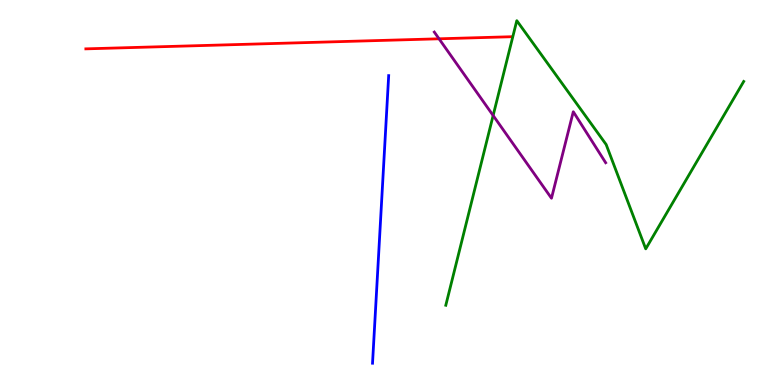[{'lines': ['blue', 'red'], 'intersections': []}, {'lines': ['green', 'red'], 'intersections': []}, {'lines': ['purple', 'red'], 'intersections': [{'x': 5.67, 'y': 8.99}]}, {'lines': ['blue', 'green'], 'intersections': []}, {'lines': ['blue', 'purple'], 'intersections': []}, {'lines': ['green', 'purple'], 'intersections': [{'x': 6.36, 'y': 7.0}]}]